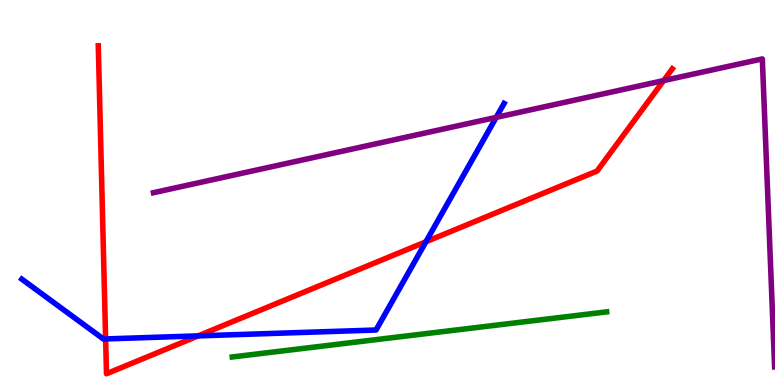[{'lines': ['blue', 'red'], 'intersections': [{'x': 1.36, 'y': 1.2}, {'x': 2.56, 'y': 1.28}, {'x': 5.5, 'y': 3.72}]}, {'lines': ['green', 'red'], 'intersections': []}, {'lines': ['purple', 'red'], 'intersections': [{'x': 8.56, 'y': 7.91}]}, {'lines': ['blue', 'green'], 'intersections': []}, {'lines': ['blue', 'purple'], 'intersections': [{'x': 6.4, 'y': 6.95}]}, {'lines': ['green', 'purple'], 'intersections': []}]